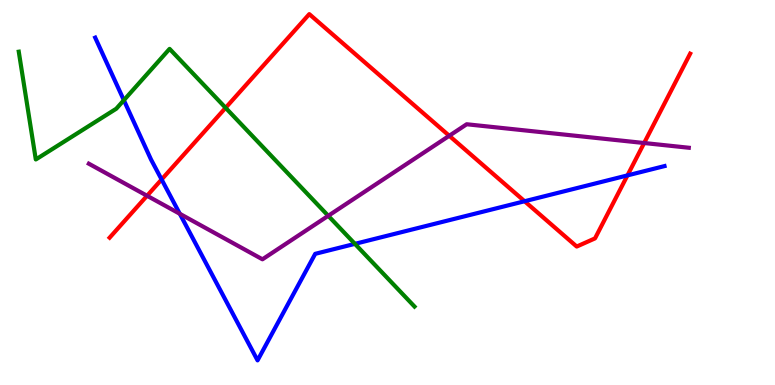[{'lines': ['blue', 'red'], 'intersections': [{'x': 2.09, 'y': 5.34}, {'x': 6.77, 'y': 4.77}, {'x': 8.1, 'y': 5.44}]}, {'lines': ['green', 'red'], 'intersections': [{'x': 2.91, 'y': 7.2}]}, {'lines': ['purple', 'red'], 'intersections': [{'x': 1.9, 'y': 4.92}, {'x': 5.8, 'y': 6.47}, {'x': 8.31, 'y': 6.29}]}, {'lines': ['blue', 'green'], 'intersections': [{'x': 1.6, 'y': 7.4}, {'x': 4.58, 'y': 3.67}]}, {'lines': ['blue', 'purple'], 'intersections': [{'x': 2.32, 'y': 4.45}]}, {'lines': ['green', 'purple'], 'intersections': [{'x': 4.24, 'y': 4.39}]}]